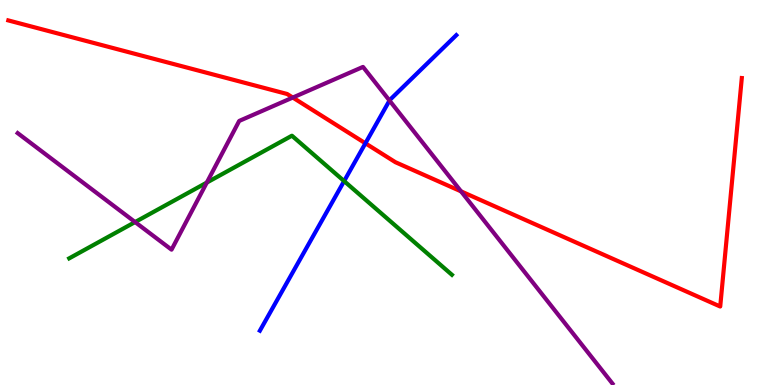[{'lines': ['blue', 'red'], 'intersections': [{'x': 4.71, 'y': 6.28}]}, {'lines': ['green', 'red'], 'intersections': []}, {'lines': ['purple', 'red'], 'intersections': [{'x': 3.78, 'y': 7.47}, {'x': 5.95, 'y': 5.03}]}, {'lines': ['blue', 'green'], 'intersections': [{'x': 4.44, 'y': 5.3}]}, {'lines': ['blue', 'purple'], 'intersections': [{'x': 5.03, 'y': 7.39}]}, {'lines': ['green', 'purple'], 'intersections': [{'x': 1.74, 'y': 4.23}, {'x': 2.67, 'y': 5.26}]}]